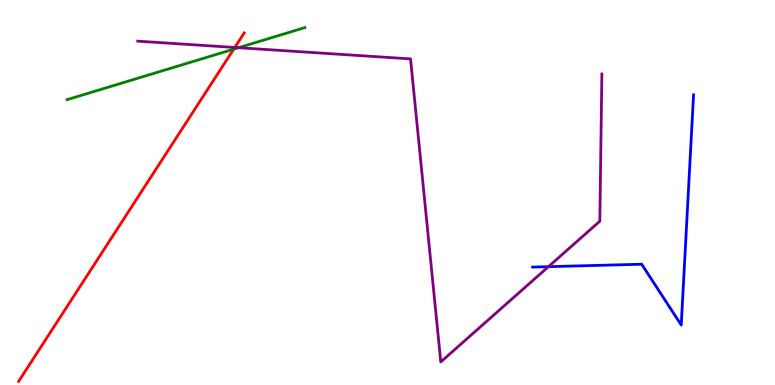[{'lines': ['blue', 'red'], 'intersections': []}, {'lines': ['green', 'red'], 'intersections': [{'x': 3.02, 'y': 8.72}]}, {'lines': ['purple', 'red'], 'intersections': [{'x': 3.03, 'y': 8.77}]}, {'lines': ['blue', 'green'], 'intersections': []}, {'lines': ['blue', 'purple'], 'intersections': [{'x': 7.08, 'y': 3.07}]}, {'lines': ['green', 'purple'], 'intersections': [{'x': 3.08, 'y': 8.76}]}]